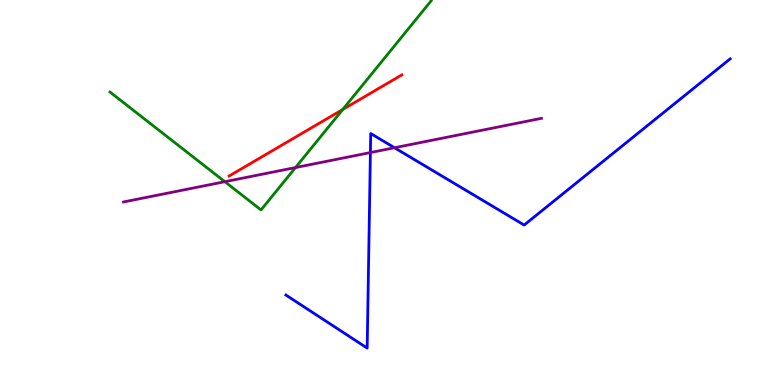[{'lines': ['blue', 'red'], 'intersections': []}, {'lines': ['green', 'red'], 'intersections': [{'x': 4.42, 'y': 7.16}]}, {'lines': ['purple', 'red'], 'intersections': []}, {'lines': ['blue', 'green'], 'intersections': []}, {'lines': ['blue', 'purple'], 'intersections': [{'x': 4.78, 'y': 6.04}, {'x': 5.09, 'y': 6.16}]}, {'lines': ['green', 'purple'], 'intersections': [{'x': 2.9, 'y': 5.28}, {'x': 3.81, 'y': 5.65}]}]